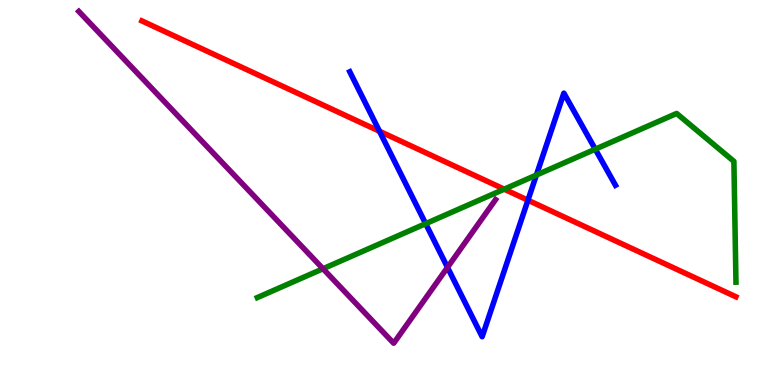[{'lines': ['blue', 'red'], 'intersections': [{'x': 4.9, 'y': 6.59}, {'x': 6.81, 'y': 4.8}]}, {'lines': ['green', 'red'], 'intersections': [{'x': 6.51, 'y': 5.09}]}, {'lines': ['purple', 'red'], 'intersections': []}, {'lines': ['blue', 'green'], 'intersections': [{'x': 5.49, 'y': 4.19}, {'x': 6.92, 'y': 5.45}, {'x': 7.68, 'y': 6.12}]}, {'lines': ['blue', 'purple'], 'intersections': [{'x': 5.77, 'y': 3.06}]}, {'lines': ['green', 'purple'], 'intersections': [{'x': 4.17, 'y': 3.02}]}]